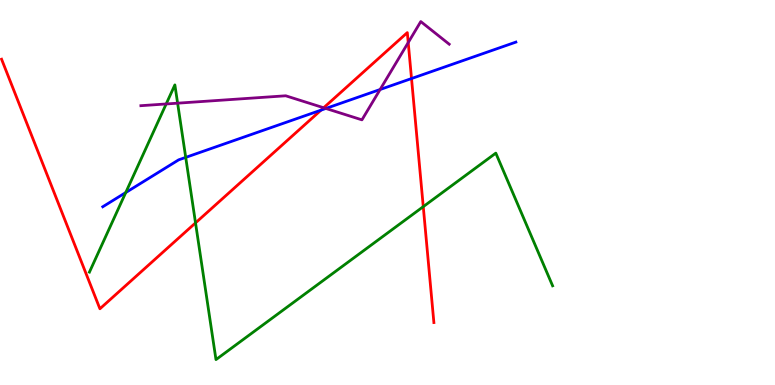[{'lines': ['blue', 'red'], 'intersections': [{'x': 4.14, 'y': 7.14}, {'x': 5.31, 'y': 7.96}]}, {'lines': ['green', 'red'], 'intersections': [{'x': 2.52, 'y': 4.21}, {'x': 5.46, 'y': 4.63}]}, {'lines': ['purple', 'red'], 'intersections': [{'x': 4.18, 'y': 7.2}, {'x': 5.27, 'y': 8.89}]}, {'lines': ['blue', 'green'], 'intersections': [{'x': 1.62, 'y': 5.0}, {'x': 2.4, 'y': 5.91}]}, {'lines': ['blue', 'purple'], 'intersections': [{'x': 4.2, 'y': 7.18}, {'x': 4.9, 'y': 7.68}]}, {'lines': ['green', 'purple'], 'intersections': [{'x': 2.14, 'y': 7.3}, {'x': 2.29, 'y': 7.32}]}]